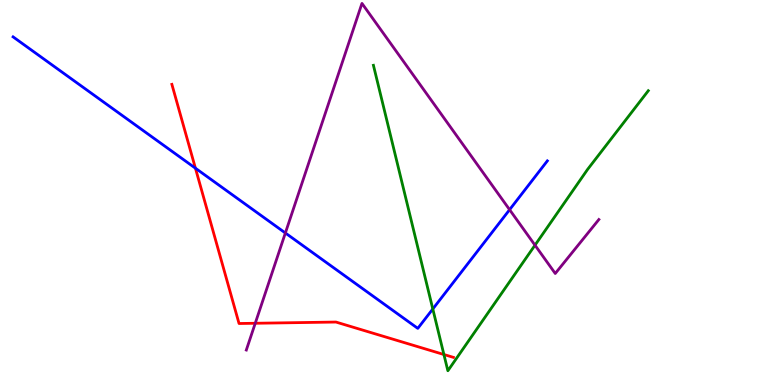[{'lines': ['blue', 'red'], 'intersections': [{'x': 2.52, 'y': 5.63}]}, {'lines': ['green', 'red'], 'intersections': [{'x': 5.73, 'y': 0.792}]}, {'lines': ['purple', 'red'], 'intersections': [{'x': 3.29, 'y': 1.6}]}, {'lines': ['blue', 'green'], 'intersections': [{'x': 5.58, 'y': 1.97}]}, {'lines': ['blue', 'purple'], 'intersections': [{'x': 3.68, 'y': 3.95}, {'x': 6.58, 'y': 4.55}]}, {'lines': ['green', 'purple'], 'intersections': [{'x': 6.9, 'y': 3.63}]}]